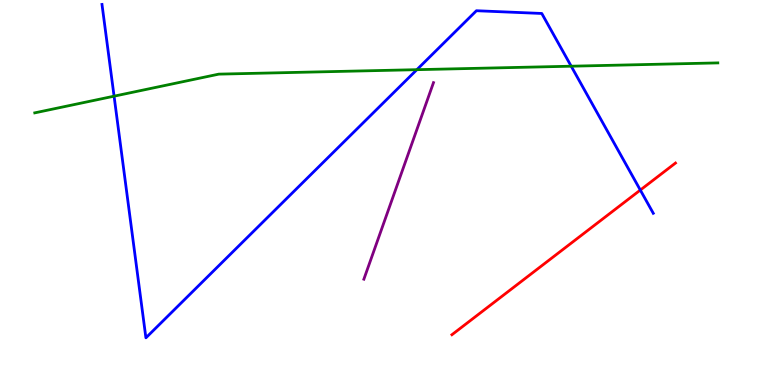[{'lines': ['blue', 'red'], 'intersections': [{'x': 8.26, 'y': 5.06}]}, {'lines': ['green', 'red'], 'intersections': []}, {'lines': ['purple', 'red'], 'intersections': []}, {'lines': ['blue', 'green'], 'intersections': [{'x': 1.47, 'y': 7.5}, {'x': 5.38, 'y': 8.19}, {'x': 7.37, 'y': 8.28}]}, {'lines': ['blue', 'purple'], 'intersections': []}, {'lines': ['green', 'purple'], 'intersections': []}]